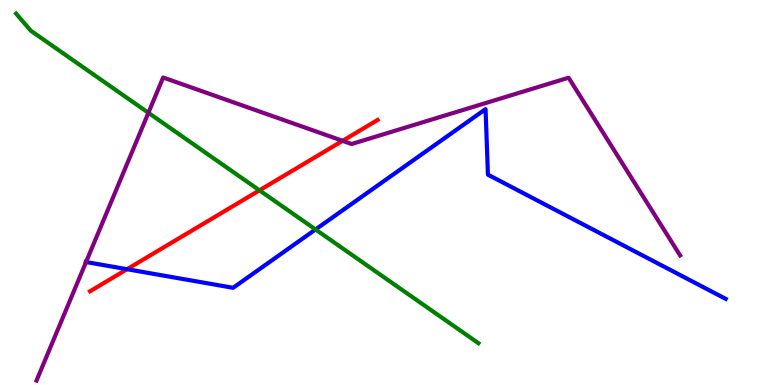[{'lines': ['blue', 'red'], 'intersections': [{'x': 1.64, 'y': 3.01}]}, {'lines': ['green', 'red'], 'intersections': [{'x': 3.35, 'y': 5.06}]}, {'lines': ['purple', 'red'], 'intersections': [{'x': 4.42, 'y': 6.34}]}, {'lines': ['blue', 'green'], 'intersections': [{'x': 4.07, 'y': 4.04}]}, {'lines': ['blue', 'purple'], 'intersections': [{'x': 1.11, 'y': 3.19}]}, {'lines': ['green', 'purple'], 'intersections': [{'x': 1.91, 'y': 7.07}]}]